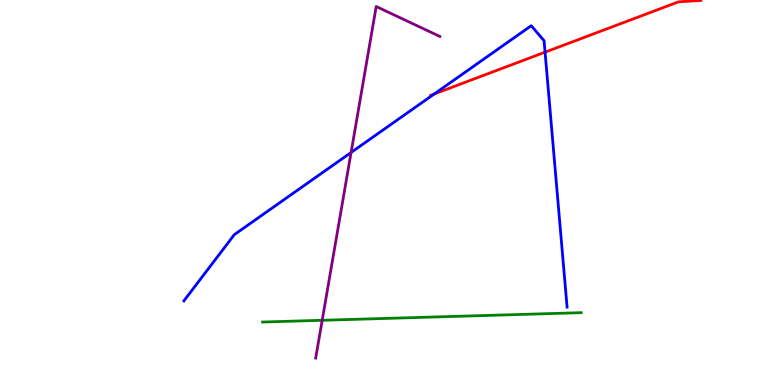[{'lines': ['blue', 'red'], 'intersections': [{'x': 5.6, 'y': 7.56}, {'x': 7.03, 'y': 8.64}]}, {'lines': ['green', 'red'], 'intersections': []}, {'lines': ['purple', 'red'], 'intersections': []}, {'lines': ['blue', 'green'], 'intersections': []}, {'lines': ['blue', 'purple'], 'intersections': [{'x': 4.53, 'y': 6.04}]}, {'lines': ['green', 'purple'], 'intersections': [{'x': 4.16, 'y': 1.68}]}]